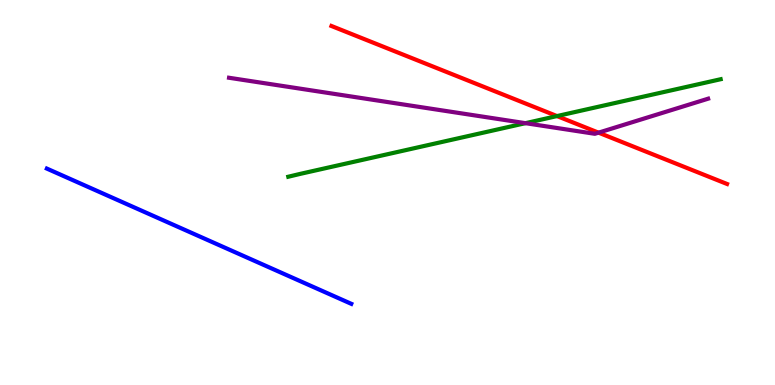[{'lines': ['blue', 'red'], 'intersections': []}, {'lines': ['green', 'red'], 'intersections': [{'x': 7.19, 'y': 6.99}]}, {'lines': ['purple', 'red'], 'intersections': [{'x': 7.72, 'y': 6.55}]}, {'lines': ['blue', 'green'], 'intersections': []}, {'lines': ['blue', 'purple'], 'intersections': []}, {'lines': ['green', 'purple'], 'intersections': [{'x': 6.78, 'y': 6.8}]}]